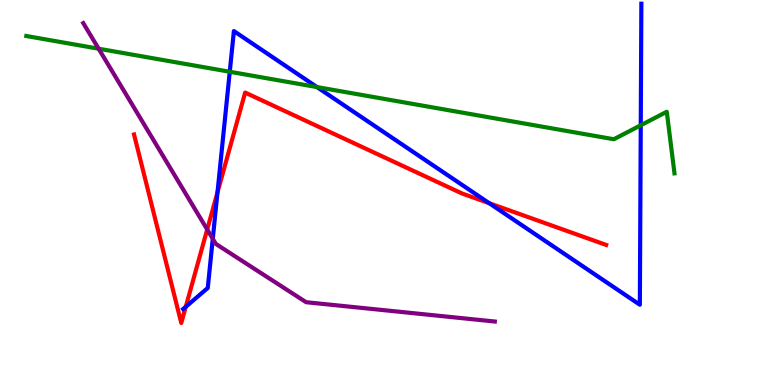[{'lines': ['blue', 'red'], 'intersections': [{'x': 2.4, 'y': 2.03}, {'x': 2.81, 'y': 5.0}, {'x': 6.31, 'y': 4.72}]}, {'lines': ['green', 'red'], 'intersections': []}, {'lines': ['purple', 'red'], 'intersections': [{'x': 2.67, 'y': 4.04}]}, {'lines': ['blue', 'green'], 'intersections': [{'x': 2.96, 'y': 8.14}, {'x': 4.09, 'y': 7.74}, {'x': 8.27, 'y': 6.75}]}, {'lines': ['blue', 'purple'], 'intersections': [{'x': 2.75, 'y': 3.8}]}, {'lines': ['green', 'purple'], 'intersections': [{'x': 1.27, 'y': 8.73}]}]